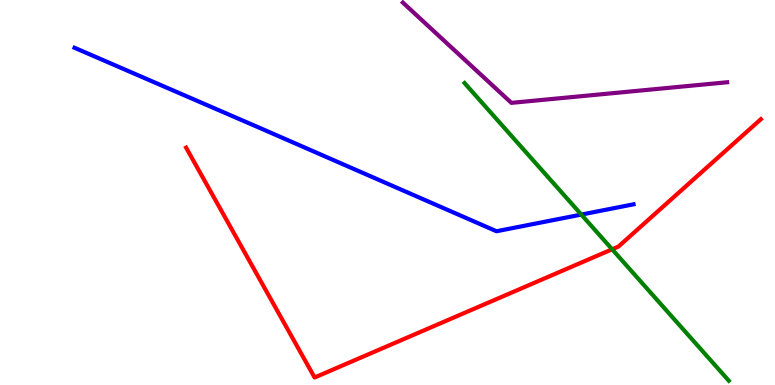[{'lines': ['blue', 'red'], 'intersections': []}, {'lines': ['green', 'red'], 'intersections': [{'x': 7.9, 'y': 3.52}]}, {'lines': ['purple', 'red'], 'intersections': []}, {'lines': ['blue', 'green'], 'intersections': [{'x': 7.5, 'y': 4.43}]}, {'lines': ['blue', 'purple'], 'intersections': []}, {'lines': ['green', 'purple'], 'intersections': []}]